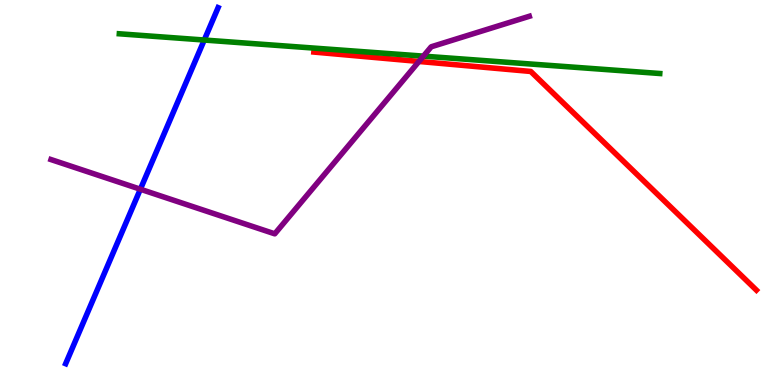[{'lines': ['blue', 'red'], 'intersections': []}, {'lines': ['green', 'red'], 'intersections': []}, {'lines': ['purple', 'red'], 'intersections': [{'x': 5.41, 'y': 8.4}]}, {'lines': ['blue', 'green'], 'intersections': [{'x': 2.64, 'y': 8.96}]}, {'lines': ['blue', 'purple'], 'intersections': [{'x': 1.81, 'y': 5.09}]}, {'lines': ['green', 'purple'], 'intersections': [{'x': 5.46, 'y': 8.54}]}]